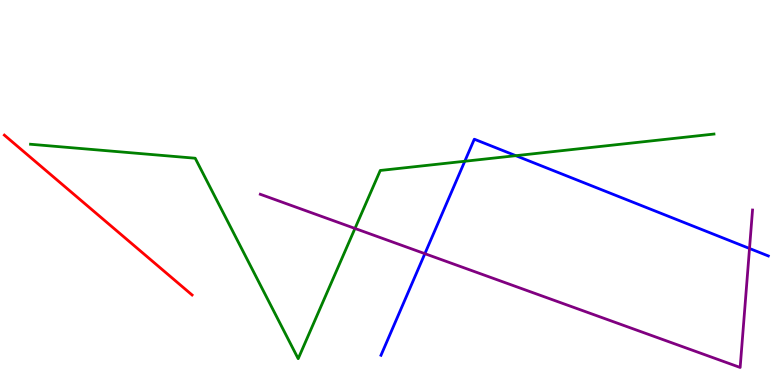[{'lines': ['blue', 'red'], 'intersections': []}, {'lines': ['green', 'red'], 'intersections': []}, {'lines': ['purple', 'red'], 'intersections': []}, {'lines': ['blue', 'green'], 'intersections': [{'x': 6.0, 'y': 5.81}, {'x': 6.66, 'y': 5.96}]}, {'lines': ['blue', 'purple'], 'intersections': [{'x': 5.48, 'y': 3.41}, {'x': 9.67, 'y': 3.55}]}, {'lines': ['green', 'purple'], 'intersections': [{'x': 4.58, 'y': 4.07}]}]